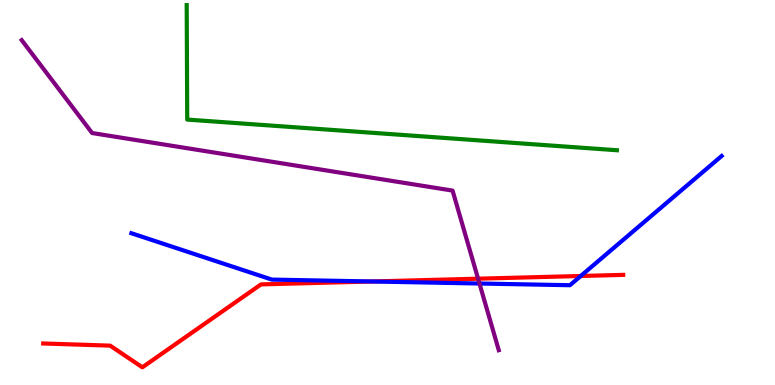[{'lines': ['blue', 'red'], 'intersections': [{'x': 4.8, 'y': 2.69}, {'x': 7.49, 'y': 2.83}]}, {'lines': ['green', 'red'], 'intersections': []}, {'lines': ['purple', 'red'], 'intersections': [{'x': 6.17, 'y': 2.76}]}, {'lines': ['blue', 'green'], 'intersections': []}, {'lines': ['blue', 'purple'], 'intersections': [{'x': 6.19, 'y': 2.64}]}, {'lines': ['green', 'purple'], 'intersections': []}]